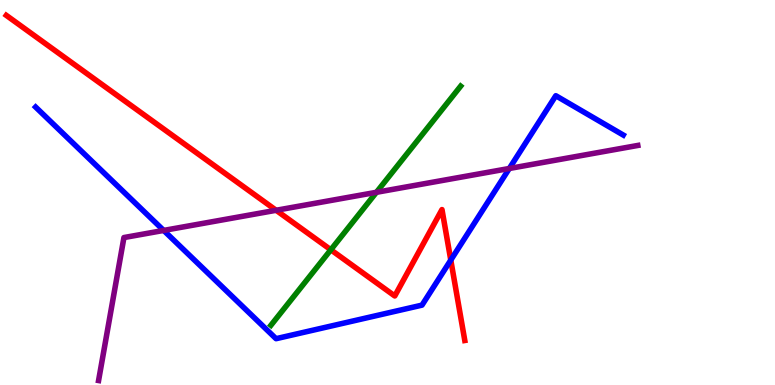[{'lines': ['blue', 'red'], 'intersections': [{'x': 5.82, 'y': 3.24}]}, {'lines': ['green', 'red'], 'intersections': [{'x': 4.27, 'y': 3.51}]}, {'lines': ['purple', 'red'], 'intersections': [{'x': 3.56, 'y': 4.54}]}, {'lines': ['blue', 'green'], 'intersections': []}, {'lines': ['blue', 'purple'], 'intersections': [{'x': 2.11, 'y': 4.01}, {'x': 6.57, 'y': 5.62}]}, {'lines': ['green', 'purple'], 'intersections': [{'x': 4.86, 'y': 5.01}]}]